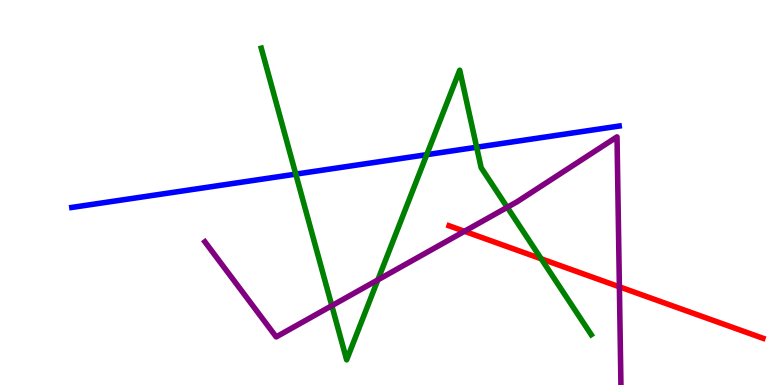[{'lines': ['blue', 'red'], 'intersections': []}, {'lines': ['green', 'red'], 'intersections': [{'x': 6.98, 'y': 3.28}]}, {'lines': ['purple', 'red'], 'intersections': [{'x': 5.99, 'y': 3.99}, {'x': 7.99, 'y': 2.55}]}, {'lines': ['blue', 'green'], 'intersections': [{'x': 3.82, 'y': 5.48}, {'x': 5.51, 'y': 5.98}, {'x': 6.15, 'y': 6.18}]}, {'lines': ['blue', 'purple'], 'intersections': []}, {'lines': ['green', 'purple'], 'intersections': [{'x': 4.28, 'y': 2.06}, {'x': 4.88, 'y': 2.73}, {'x': 6.55, 'y': 4.62}]}]